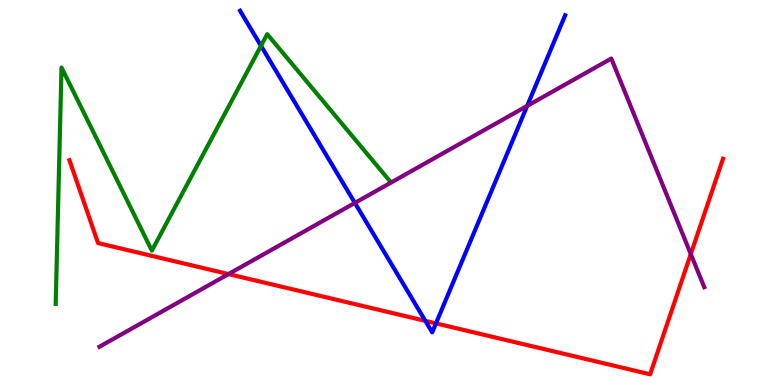[{'lines': ['blue', 'red'], 'intersections': [{'x': 5.49, 'y': 1.67}, {'x': 5.63, 'y': 1.6}]}, {'lines': ['green', 'red'], 'intersections': []}, {'lines': ['purple', 'red'], 'intersections': [{'x': 2.95, 'y': 2.88}, {'x': 8.91, 'y': 3.4}]}, {'lines': ['blue', 'green'], 'intersections': [{'x': 3.37, 'y': 8.81}]}, {'lines': ['blue', 'purple'], 'intersections': [{'x': 4.58, 'y': 4.73}, {'x': 6.8, 'y': 7.25}]}, {'lines': ['green', 'purple'], 'intersections': []}]